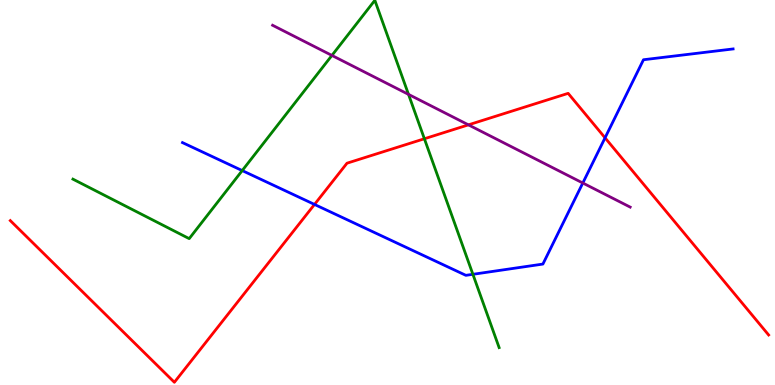[{'lines': ['blue', 'red'], 'intersections': [{'x': 4.06, 'y': 4.69}, {'x': 7.81, 'y': 6.42}]}, {'lines': ['green', 'red'], 'intersections': [{'x': 5.48, 'y': 6.4}]}, {'lines': ['purple', 'red'], 'intersections': [{'x': 6.04, 'y': 6.76}]}, {'lines': ['blue', 'green'], 'intersections': [{'x': 3.13, 'y': 5.57}, {'x': 6.1, 'y': 2.88}]}, {'lines': ['blue', 'purple'], 'intersections': [{'x': 7.52, 'y': 5.25}]}, {'lines': ['green', 'purple'], 'intersections': [{'x': 4.28, 'y': 8.56}, {'x': 5.27, 'y': 7.55}]}]